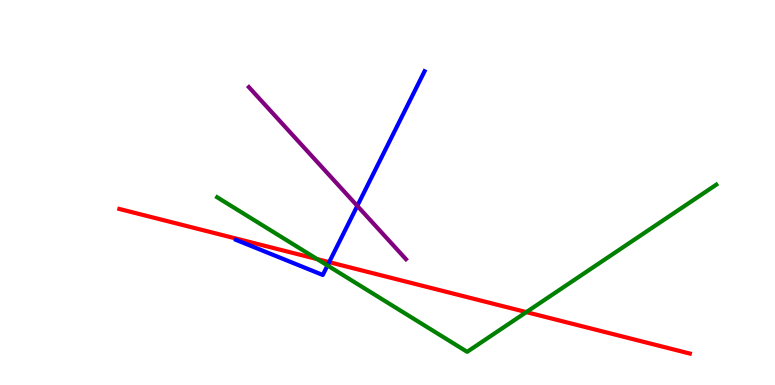[{'lines': ['blue', 'red'], 'intersections': [{'x': 4.25, 'y': 3.19}]}, {'lines': ['green', 'red'], 'intersections': [{'x': 4.09, 'y': 3.27}, {'x': 6.79, 'y': 1.89}]}, {'lines': ['purple', 'red'], 'intersections': []}, {'lines': ['blue', 'green'], 'intersections': [{'x': 4.23, 'y': 3.1}]}, {'lines': ['blue', 'purple'], 'intersections': [{'x': 4.61, 'y': 4.65}]}, {'lines': ['green', 'purple'], 'intersections': []}]